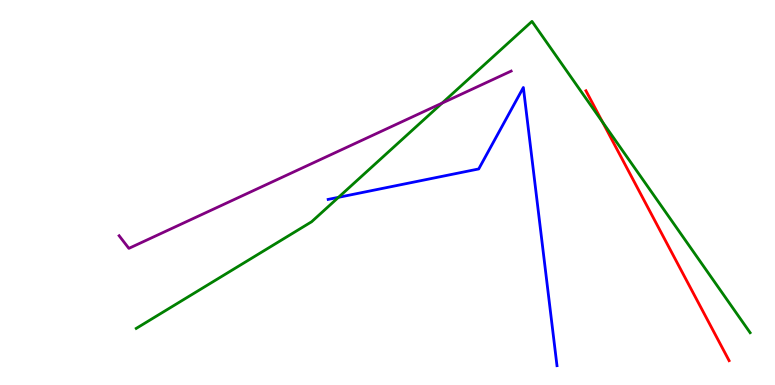[{'lines': ['blue', 'red'], 'intersections': []}, {'lines': ['green', 'red'], 'intersections': [{'x': 7.78, 'y': 6.83}]}, {'lines': ['purple', 'red'], 'intersections': []}, {'lines': ['blue', 'green'], 'intersections': [{'x': 4.37, 'y': 4.87}]}, {'lines': ['blue', 'purple'], 'intersections': []}, {'lines': ['green', 'purple'], 'intersections': [{'x': 5.7, 'y': 7.32}]}]